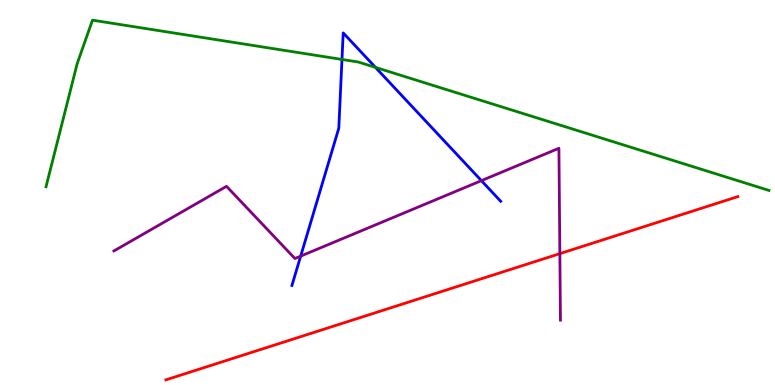[{'lines': ['blue', 'red'], 'intersections': []}, {'lines': ['green', 'red'], 'intersections': []}, {'lines': ['purple', 'red'], 'intersections': [{'x': 7.22, 'y': 3.41}]}, {'lines': ['blue', 'green'], 'intersections': [{'x': 4.41, 'y': 8.46}, {'x': 4.84, 'y': 8.25}]}, {'lines': ['blue', 'purple'], 'intersections': [{'x': 3.88, 'y': 3.35}, {'x': 6.21, 'y': 5.31}]}, {'lines': ['green', 'purple'], 'intersections': []}]